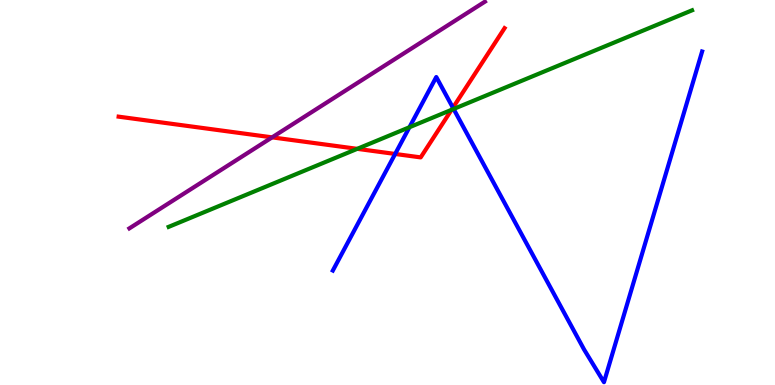[{'lines': ['blue', 'red'], 'intersections': [{'x': 5.1, 'y': 6.0}, {'x': 5.84, 'y': 7.2}]}, {'lines': ['green', 'red'], 'intersections': [{'x': 4.61, 'y': 6.13}, {'x': 5.83, 'y': 7.15}]}, {'lines': ['purple', 'red'], 'intersections': [{'x': 3.51, 'y': 6.43}]}, {'lines': ['blue', 'green'], 'intersections': [{'x': 5.28, 'y': 6.69}, {'x': 5.85, 'y': 7.17}]}, {'lines': ['blue', 'purple'], 'intersections': []}, {'lines': ['green', 'purple'], 'intersections': []}]